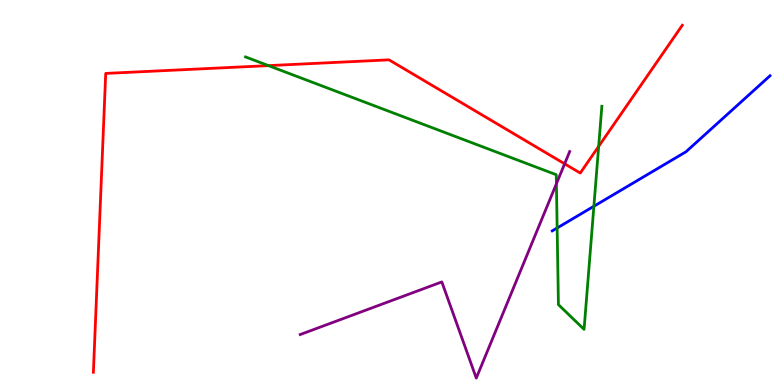[{'lines': ['blue', 'red'], 'intersections': []}, {'lines': ['green', 'red'], 'intersections': [{'x': 3.46, 'y': 8.3}, {'x': 7.72, 'y': 6.2}]}, {'lines': ['purple', 'red'], 'intersections': [{'x': 7.29, 'y': 5.75}]}, {'lines': ['blue', 'green'], 'intersections': [{'x': 7.19, 'y': 4.08}, {'x': 7.66, 'y': 4.64}]}, {'lines': ['blue', 'purple'], 'intersections': []}, {'lines': ['green', 'purple'], 'intersections': [{'x': 7.18, 'y': 5.23}]}]